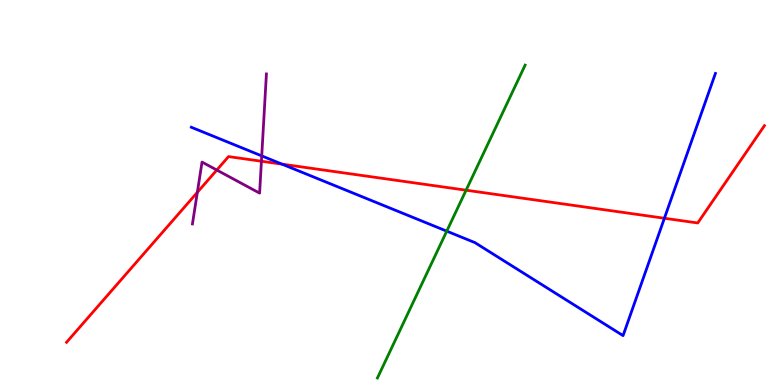[{'lines': ['blue', 'red'], 'intersections': [{'x': 3.64, 'y': 5.74}, {'x': 8.57, 'y': 4.33}]}, {'lines': ['green', 'red'], 'intersections': [{'x': 6.01, 'y': 5.06}]}, {'lines': ['purple', 'red'], 'intersections': [{'x': 2.55, 'y': 5.0}, {'x': 2.8, 'y': 5.58}, {'x': 3.37, 'y': 5.81}]}, {'lines': ['blue', 'green'], 'intersections': [{'x': 5.76, 'y': 4.0}]}, {'lines': ['blue', 'purple'], 'intersections': [{'x': 3.38, 'y': 5.95}]}, {'lines': ['green', 'purple'], 'intersections': []}]